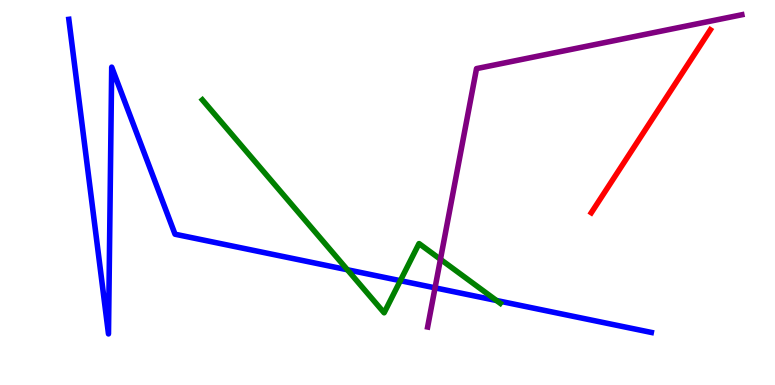[{'lines': ['blue', 'red'], 'intersections': []}, {'lines': ['green', 'red'], 'intersections': []}, {'lines': ['purple', 'red'], 'intersections': []}, {'lines': ['blue', 'green'], 'intersections': [{'x': 4.48, 'y': 2.99}, {'x': 5.17, 'y': 2.71}, {'x': 6.41, 'y': 2.19}]}, {'lines': ['blue', 'purple'], 'intersections': [{'x': 5.61, 'y': 2.52}]}, {'lines': ['green', 'purple'], 'intersections': [{'x': 5.68, 'y': 3.26}]}]